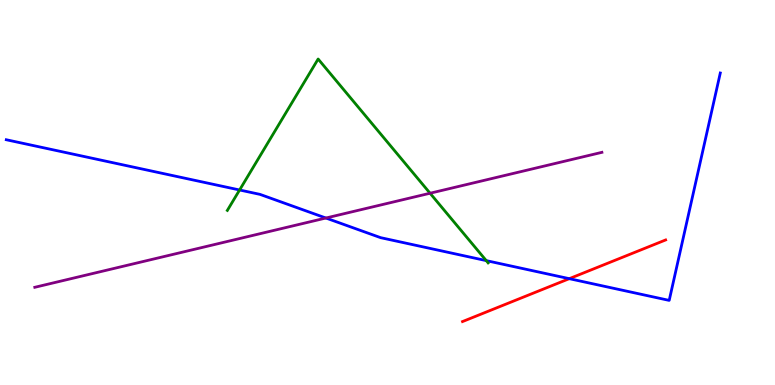[{'lines': ['blue', 'red'], 'intersections': [{'x': 7.35, 'y': 2.76}]}, {'lines': ['green', 'red'], 'intersections': []}, {'lines': ['purple', 'red'], 'intersections': []}, {'lines': ['blue', 'green'], 'intersections': [{'x': 3.09, 'y': 5.07}, {'x': 6.27, 'y': 3.23}]}, {'lines': ['blue', 'purple'], 'intersections': [{'x': 4.21, 'y': 4.34}]}, {'lines': ['green', 'purple'], 'intersections': [{'x': 5.55, 'y': 4.98}]}]